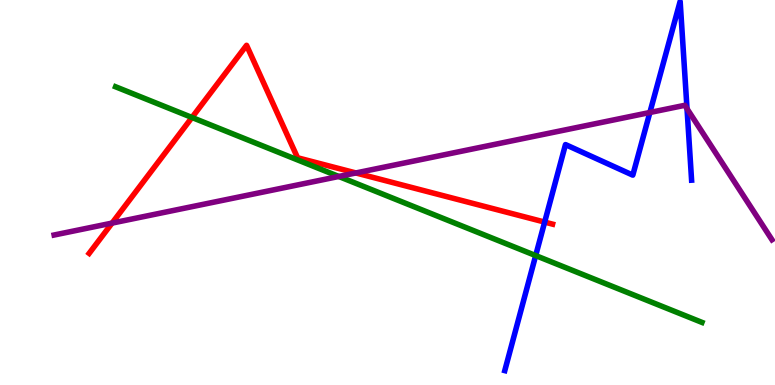[{'lines': ['blue', 'red'], 'intersections': [{'x': 7.03, 'y': 4.23}]}, {'lines': ['green', 'red'], 'intersections': [{'x': 2.48, 'y': 6.95}]}, {'lines': ['purple', 'red'], 'intersections': [{'x': 1.45, 'y': 4.21}, {'x': 4.59, 'y': 5.51}]}, {'lines': ['blue', 'green'], 'intersections': [{'x': 6.91, 'y': 3.36}]}, {'lines': ['blue', 'purple'], 'intersections': [{'x': 8.39, 'y': 7.08}, {'x': 8.86, 'y': 7.18}]}, {'lines': ['green', 'purple'], 'intersections': [{'x': 4.37, 'y': 5.42}]}]